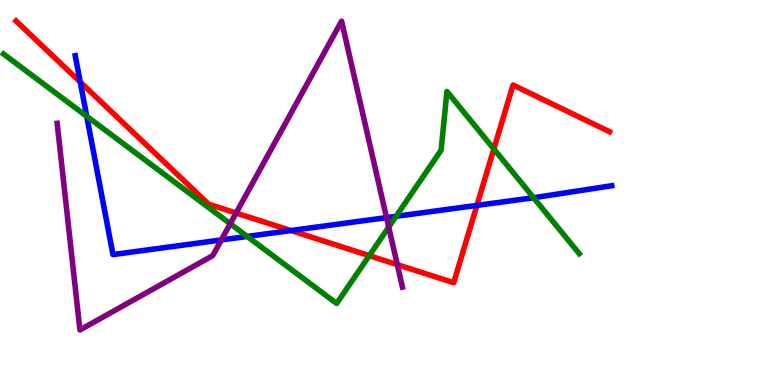[{'lines': ['blue', 'red'], 'intersections': [{'x': 1.04, 'y': 7.87}, {'x': 3.75, 'y': 4.01}, {'x': 6.15, 'y': 4.67}]}, {'lines': ['green', 'red'], 'intersections': [{'x': 4.76, 'y': 3.36}, {'x': 6.37, 'y': 6.13}]}, {'lines': ['purple', 'red'], 'intersections': [{'x': 3.05, 'y': 4.47}, {'x': 5.13, 'y': 3.13}]}, {'lines': ['blue', 'green'], 'intersections': [{'x': 1.12, 'y': 6.98}, {'x': 3.19, 'y': 3.86}, {'x': 5.11, 'y': 4.38}, {'x': 6.89, 'y': 4.86}]}, {'lines': ['blue', 'purple'], 'intersections': [{'x': 2.86, 'y': 3.77}, {'x': 4.99, 'y': 4.35}]}, {'lines': ['green', 'purple'], 'intersections': [{'x': 2.97, 'y': 4.19}, {'x': 5.02, 'y': 4.1}]}]